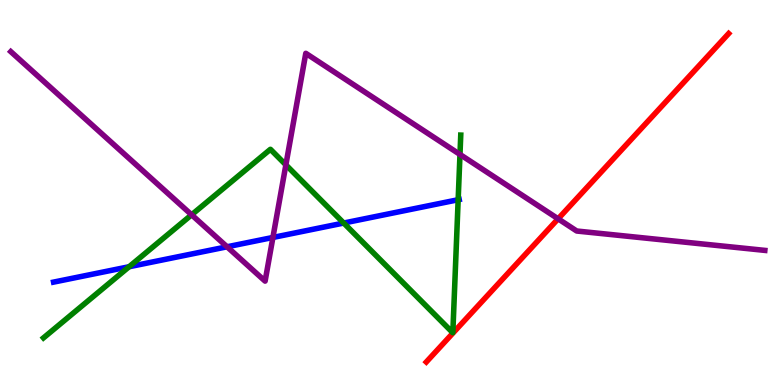[{'lines': ['blue', 'red'], 'intersections': []}, {'lines': ['green', 'red'], 'intersections': []}, {'lines': ['purple', 'red'], 'intersections': [{'x': 7.2, 'y': 4.32}]}, {'lines': ['blue', 'green'], 'intersections': [{'x': 1.67, 'y': 3.07}, {'x': 4.44, 'y': 4.21}, {'x': 5.91, 'y': 4.81}]}, {'lines': ['blue', 'purple'], 'intersections': [{'x': 2.93, 'y': 3.59}, {'x': 3.52, 'y': 3.83}]}, {'lines': ['green', 'purple'], 'intersections': [{'x': 2.47, 'y': 4.42}, {'x': 3.69, 'y': 5.72}, {'x': 5.94, 'y': 5.99}]}]